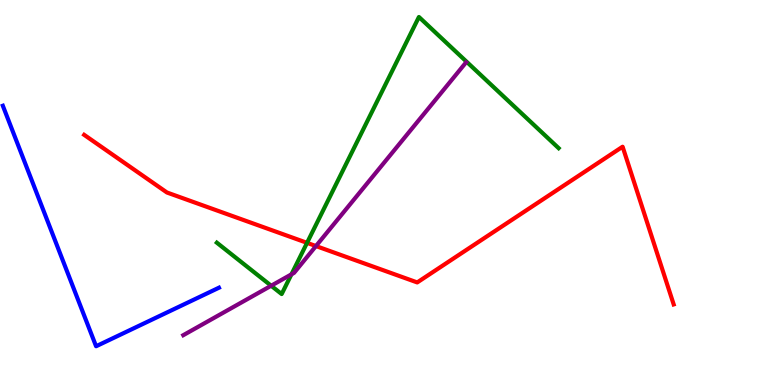[{'lines': ['blue', 'red'], 'intersections': []}, {'lines': ['green', 'red'], 'intersections': [{'x': 3.96, 'y': 3.69}]}, {'lines': ['purple', 'red'], 'intersections': [{'x': 4.08, 'y': 3.61}]}, {'lines': ['blue', 'green'], 'intersections': []}, {'lines': ['blue', 'purple'], 'intersections': []}, {'lines': ['green', 'purple'], 'intersections': [{'x': 3.5, 'y': 2.58}, {'x': 3.76, 'y': 2.87}]}]